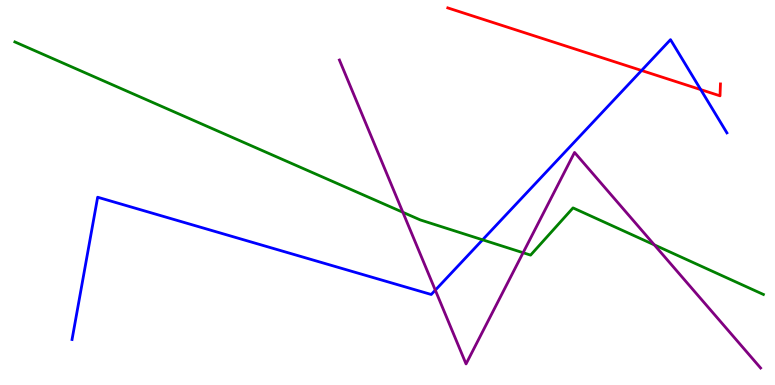[{'lines': ['blue', 'red'], 'intersections': [{'x': 8.28, 'y': 8.17}, {'x': 9.04, 'y': 7.67}]}, {'lines': ['green', 'red'], 'intersections': []}, {'lines': ['purple', 'red'], 'intersections': []}, {'lines': ['blue', 'green'], 'intersections': [{'x': 6.23, 'y': 3.77}]}, {'lines': ['blue', 'purple'], 'intersections': [{'x': 5.62, 'y': 2.46}]}, {'lines': ['green', 'purple'], 'intersections': [{'x': 5.2, 'y': 4.49}, {'x': 6.75, 'y': 3.44}, {'x': 8.44, 'y': 3.64}]}]